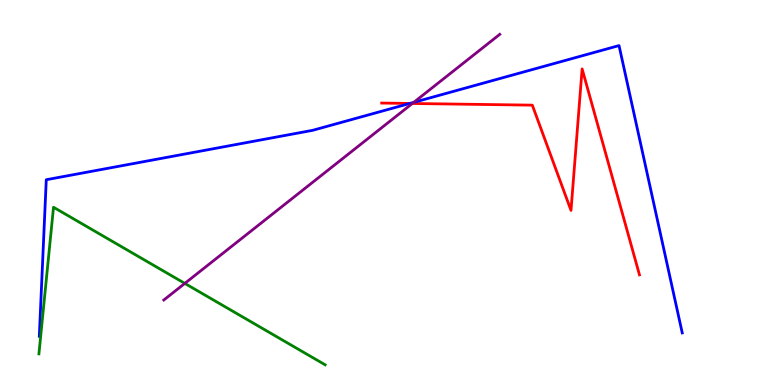[{'lines': ['blue', 'red'], 'intersections': [{'x': 5.29, 'y': 7.31}]}, {'lines': ['green', 'red'], 'intersections': []}, {'lines': ['purple', 'red'], 'intersections': [{'x': 5.32, 'y': 7.31}]}, {'lines': ['blue', 'green'], 'intersections': []}, {'lines': ['blue', 'purple'], 'intersections': [{'x': 5.34, 'y': 7.34}]}, {'lines': ['green', 'purple'], 'intersections': [{'x': 2.38, 'y': 2.64}]}]